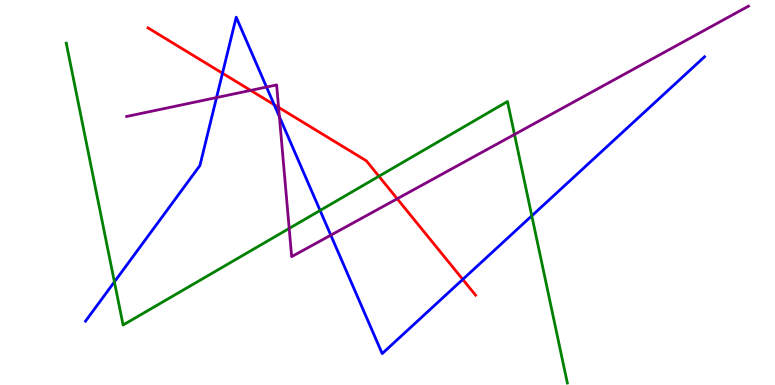[{'lines': ['blue', 'red'], 'intersections': [{'x': 2.87, 'y': 8.1}, {'x': 3.54, 'y': 7.28}, {'x': 5.97, 'y': 2.74}]}, {'lines': ['green', 'red'], 'intersections': [{'x': 4.89, 'y': 5.42}]}, {'lines': ['purple', 'red'], 'intersections': [{'x': 3.23, 'y': 7.65}, {'x': 3.59, 'y': 7.21}, {'x': 5.13, 'y': 4.84}]}, {'lines': ['blue', 'green'], 'intersections': [{'x': 1.48, 'y': 2.68}, {'x': 4.13, 'y': 4.53}, {'x': 6.86, 'y': 4.39}]}, {'lines': ['blue', 'purple'], 'intersections': [{'x': 2.79, 'y': 7.47}, {'x': 3.44, 'y': 7.74}, {'x': 3.61, 'y': 6.97}, {'x': 4.27, 'y': 3.89}]}, {'lines': ['green', 'purple'], 'intersections': [{'x': 3.73, 'y': 4.07}, {'x': 6.64, 'y': 6.51}]}]